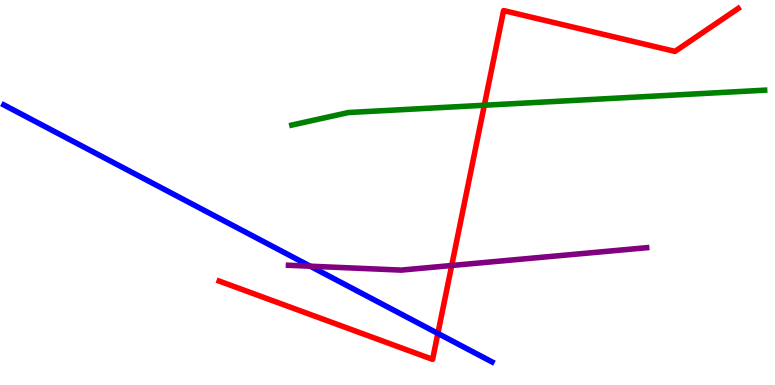[{'lines': ['blue', 'red'], 'intersections': [{'x': 5.65, 'y': 1.34}]}, {'lines': ['green', 'red'], 'intersections': [{'x': 6.25, 'y': 7.27}]}, {'lines': ['purple', 'red'], 'intersections': [{'x': 5.83, 'y': 3.1}]}, {'lines': ['blue', 'green'], 'intersections': []}, {'lines': ['blue', 'purple'], 'intersections': [{'x': 4.0, 'y': 3.09}]}, {'lines': ['green', 'purple'], 'intersections': []}]